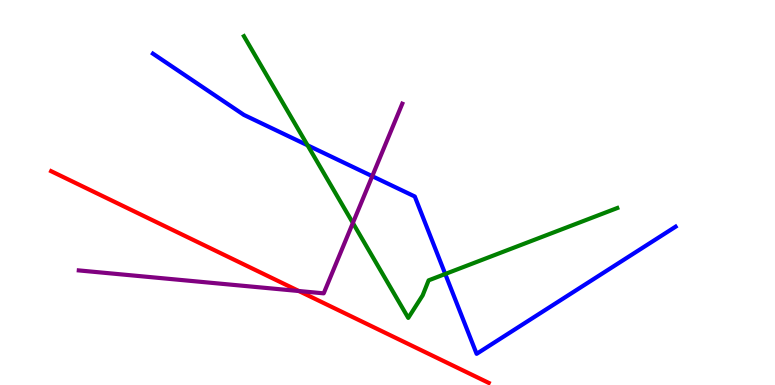[{'lines': ['blue', 'red'], 'intersections': []}, {'lines': ['green', 'red'], 'intersections': []}, {'lines': ['purple', 'red'], 'intersections': [{'x': 3.86, 'y': 2.44}]}, {'lines': ['blue', 'green'], 'intersections': [{'x': 3.97, 'y': 6.23}, {'x': 5.74, 'y': 2.88}]}, {'lines': ['blue', 'purple'], 'intersections': [{'x': 4.8, 'y': 5.42}]}, {'lines': ['green', 'purple'], 'intersections': [{'x': 4.55, 'y': 4.21}]}]